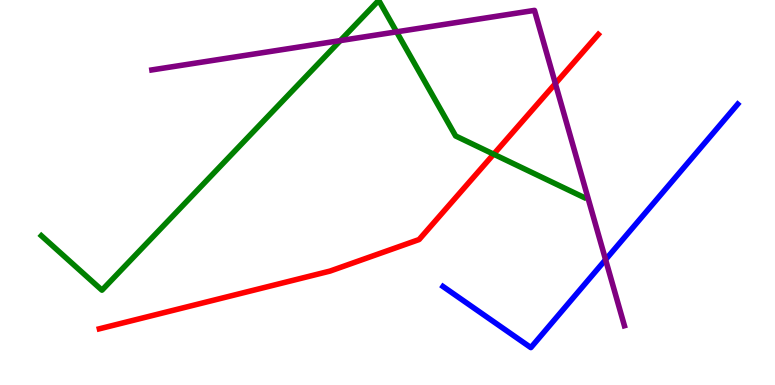[{'lines': ['blue', 'red'], 'intersections': []}, {'lines': ['green', 'red'], 'intersections': [{'x': 6.37, 'y': 6.0}]}, {'lines': ['purple', 'red'], 'intersections': [{'x': 7.17, 'y': 7.83}]}, {'lines': ['blue', 'green'], 'intersections': []}, {'lines': ['blue', 'purple'], 'intersections': [{'x': 7.81, 'y': 3.26}]}, {'lines': ['green', 'purple'], 'intersections': [{'x': 4.39, 'y': 8.95}, {'x': 5.12, 'y': 9.17}]}]